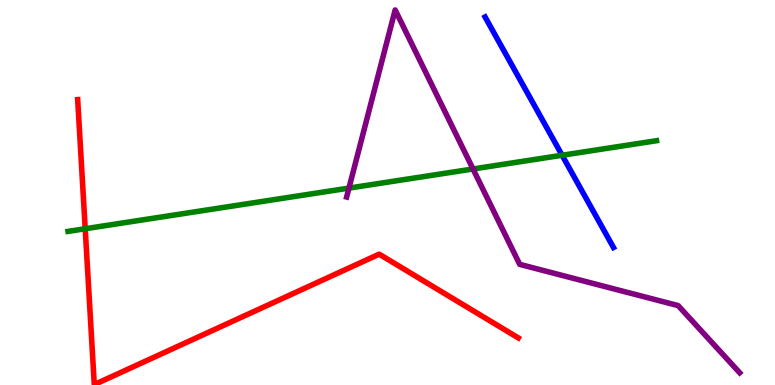[{'lines': ['blue', 'red'], 'intersections': []}, {'lines': ['green', 'red'], 'intersections': [{'x': 1.1, 'y': 4.06}]}, {'lines': ['purple', 'red'], 'intersections': []}, {'lines': ['blue', 'green'], 'intersections': [{'x': 7.25, 'y': 5.97}]}, {'lines': ['blue', 'purple'], 'intersections': []}, {'lines': ['green', 'purple'], 'intersections': [{'x': 4.5, 'y': 5.11}, {'x': 6.1, 'y': 5.61}]}]